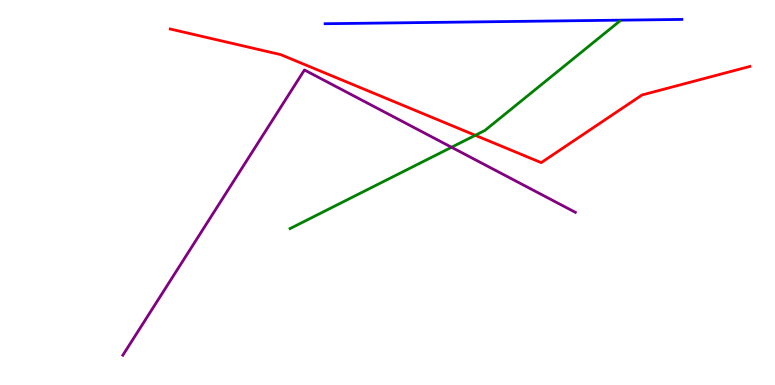[{'lines': ['blue', 'red'], 'intersections': []}, {'lines': ['green', 'red'], 'intersections': [{'x': 6.13, 'y': 6.49}]}, {'lines': ['purple', 'red'], 'intersections': []}, {'lines': ['blue', 'green'], 'intersections': []}, {'lines': ['blue', 'purple'], 'intersections': []}, {'lines': ['green', 'purple'], 'intersections': [{'x': 5.83, 'y': 6.18}]}]